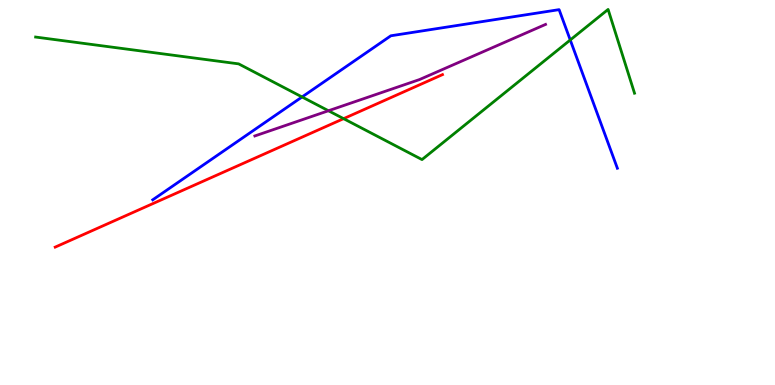[{'lines': ['blue', 'red'], 'intersections': []}, {'lines': ['green', 'red'], 'intersections': [{'x': 4.43, 'y': 6.92}]}, {'lines': ['purple', 'red'], 'intersections': []}, {'lines': ['blue', 'green'], 'intersections': [{'x': 3.9, 'y': 7.48}, {'x': 7.36, 'y': 8.96}]}, {'lines': ['blue', 'purple'], 'intersections': []}, {'lines': ['green', 'purple'], 'intersections': [{'x': 4.24, 'y': 7.12}]}]